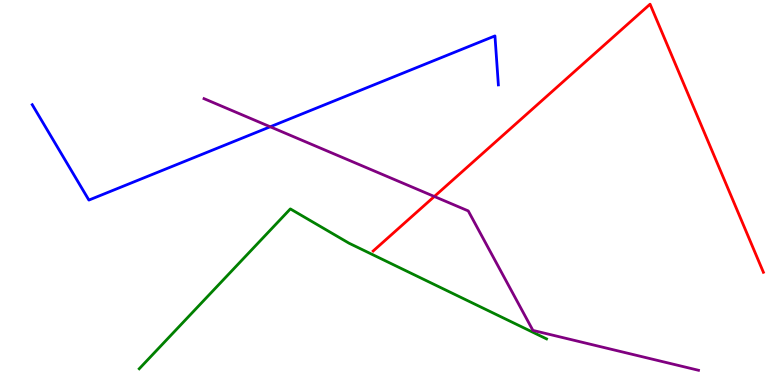[{'lines': ['blue', 'red'], 'intersections': []}, {'lines': ['green', 'red'], 'intersections': []}, {'lines': ['purple', 'red'], 'intersections': [{'x': 5.6, 'y': 4.9}]}, {'lines': ['blue', 'green'], 'intersections': []}, {'lines': ['blue', 'purple'], 'intersections': [{'x': 3.49, 'y': 6.71}]}, {'lines': ['green', 'purple'], 'intersections': []}]